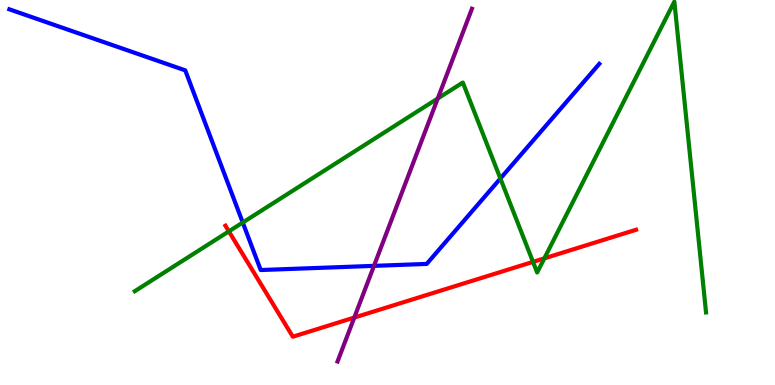[{'lines': ['blue', 'red'], 'intersections': []}, {'lines': ['green', 'red'], 'intersections': [{'x': 2.95, 'y': 3.99}, {'x': 6.88, 'y': 3.2}, {'x': 7.02, 'y': 3.29}]}, {'lines': ['purple', 'red'], 'intersections': [{'x': 4.57, 'y': 1.75}]}, {'lines': ['blue', 'green'], 'intersections': [{'x': 3.13, 'y': 4.22}, {'x': 6.46, 'y': 5.36}]}, {'lines': ['blue', 'purple'], 'intersections': [{'x': 4.83, 'y': 3.09}]}, {'lines': ['green', 'purple'], 'intersections': [{'x': 5.65, 'y': 7.44}]}]